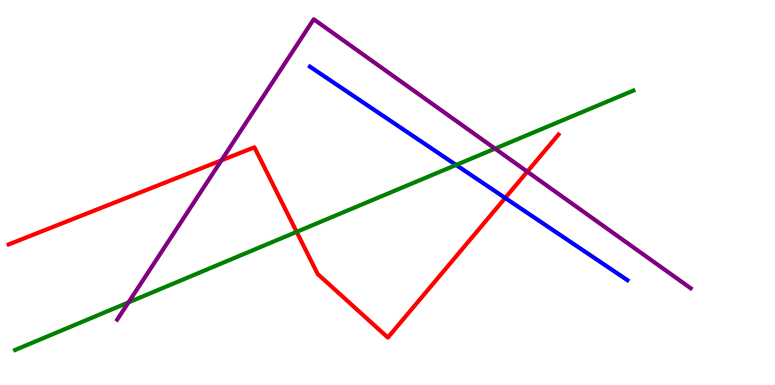[{'lines': ['blue', 'red'], 'intersections': [{'x': 6.52, 'y': 4.86}]}, {'lines': ['green', 'red'], 'intersections': [{'x': 3.83, 'y': 3.98}]}, {'lines': ['purple', 'red'], 'intersections': [{'x': 2.86, 'y': 5.84}, {'x': 6.8, 'y': 5.54}]}, {'lines': ['blue', 'green'], 'intersections': [{'x': 5.89, 'y': 5.72}]}, {'lines': ['blue', 'purple'], 'intersections': []}, {'lines': ['green', 'purple'], 'intersections': [{'x': 1.66, 'y': 2.14}, {'x': 6.39, 'y': 6.14}]}]